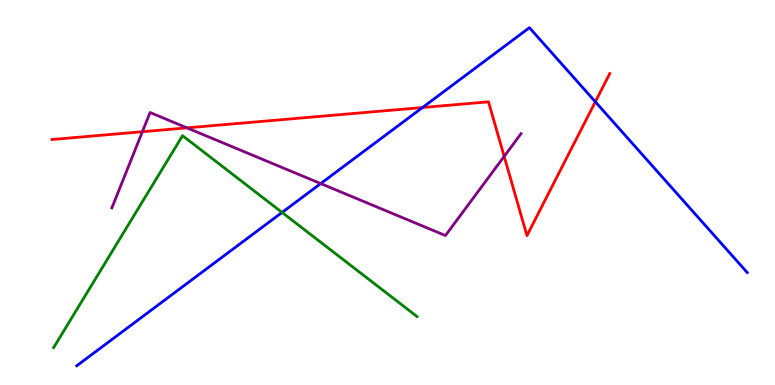[{'lines': ['blue', 'red'], 'intersections': [{'x': 5.45, 'y': 7.21}, {'x': 7.68, 'y': 7.36}]}, {'lines': ['green', 'red'], 'intersections': []}, {'lines': ['purple', 'red'], 'intersections': [{'x': 1.84, 'y': 6.58}, {'x': 2.41, 'y': 6.68}, {'x': 6.51, 'y': 5.94}]}, {'lines': ['blue', 'green'], 'intersections': [{'x': 3.64, 'y': 4.48}]}, {'lines': ['blue', 'purple'], 'intersections': [{'x': 4.14, 'y': 5.23}]}, {'lines': ['green', 'purple'], 'intersections': []}]